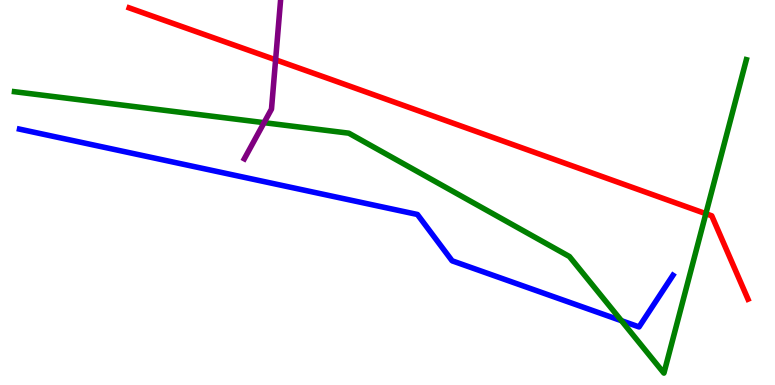[{'lines': ['blue', 'red'], 'intersections': []}, {'lines': ['green', 'red'], 'intersections': [{'x': 9.11, 'y': 4.45}]}, {'lines': ['purple', 'red'], 'intersections': [{'x': 3.56, 'y': 8.45}]}, {'lines': ['blue', 'green'], 'intersections': [{'x': 8.02, 'y': 1.67}]}, {'lines': ['blue', 'purple'], 'intersections': []}, {'lines': ['green', 'purple'], 'intersections': [{'x': 3.41, 'y': 6.81}]}]